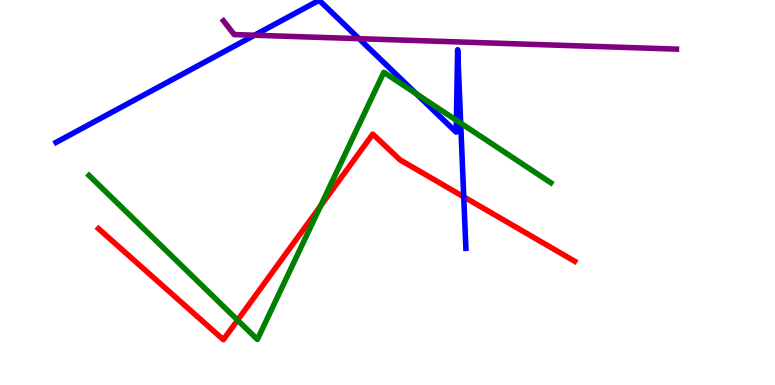[{'lines': ['blue', 'red'], 'intersections': [{'x': 5.98, 'y': 4.89}]}, {'lines': ['green', 'red'], 'intersections': [{'x': 3.07, 'y': 1.68}, {'x': 4.14, 'y': 4.65}]}, {'lines': ['purple', 'red'], 'intersections': []}, {'lines': ['blue', 'green'], 'intersections': [{'x': 5.37, 'y': 7.56}, {'x': 5.89, 'y': 6.88}, {'x': 5.94, 'y': 6.8}]}, {'lines': ['blue', 'purple'], 'intersections': [{'x': 3.28, 'y': 9.09}, {'x': 4.63, 'y': 9.0}]}, {'lines': ['green', 'purple'], 'intersections': []}]